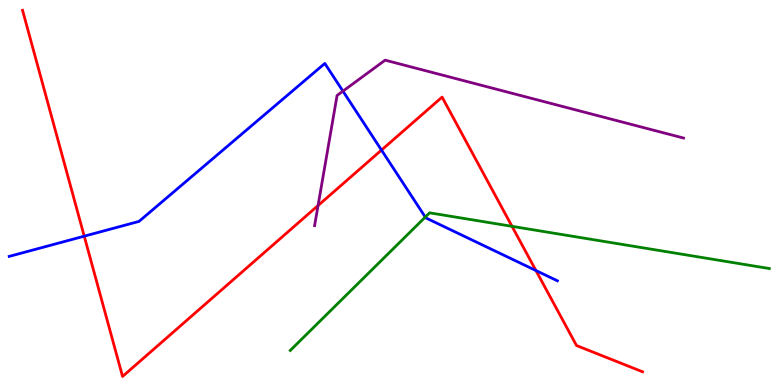[{'lines': ['blue', 'red'], 'intersections': [{'x': 1.09, 'y': 3.87}, {'x': 4.92, 'y': 6.1}, {'x': 6.92, 'y': 2.97}]}, {'lines': ['green', 'red'], 'intersections': [{'x': 6.61, 'y': 4.12}]}, {'lines': ['purple', 'red'], 'intersections': [{'x': 4.1, 'y': 4.66}]}, {'lines': ['blue', 'green'], 'intersections': [{'x': 5.49, 'y': 4.36}]}, {'lines': ['blue', 'purple'], 'intersections': [{'x': 4.43, 'y': 7.63}]}, {'lines': ['green', 'purple'], 'intersections': []}]